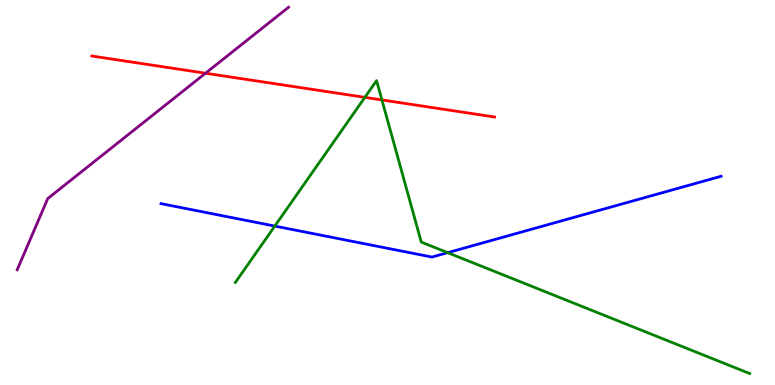[{'lines': ['blue', 'red'], 'intersections': []}, {'lines': ['green', 'red'], 'intersections': [{'x': 4.71, 'y': 7.47}, {'x': 4.93, 'y': 7.4}]}, {'lines': ['purple', 'red'], 'intersections': [{'x': 2.65, 'y': 8.1}]}, {'lines': ['blue', 'green'], 'intersections': [{'x': 3.55, 'y': 4.13}, {'x': 5.78, 'y': 3.44}]}, {'lines': ['blue', 'purple'], 'intersections': []}, {'lines': ['green', 'purple'], 'intersections': []}]